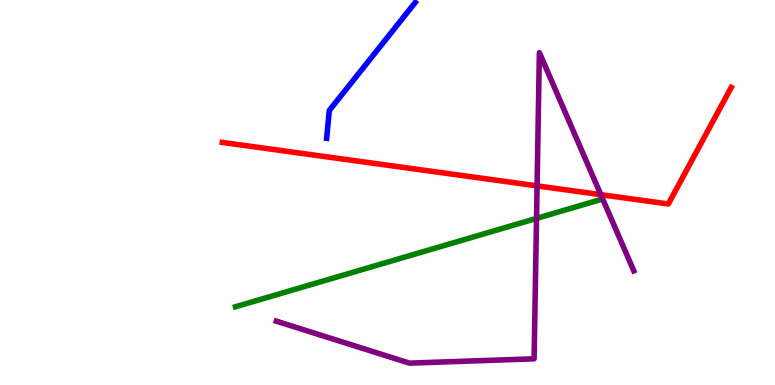[{'lines': ['blue', 'red'], 'intersections': []}, {'lines': ['green', 'red'], 'intersections': []}, {'lines': ['purple', 'red'], 'intersections': [{'x': 6.93, 'y': 5.17}, {'x': 7.75, 'y': 4.94}]}, {'lines': ['blue', 'green'], 'intersections': []}, {'lines': ['blue', 'purple'], 'intersections': []}, {'lines': ['green', 'purple'], 'intersections': [{'x': 6.92, 'y': 4.33}]}]